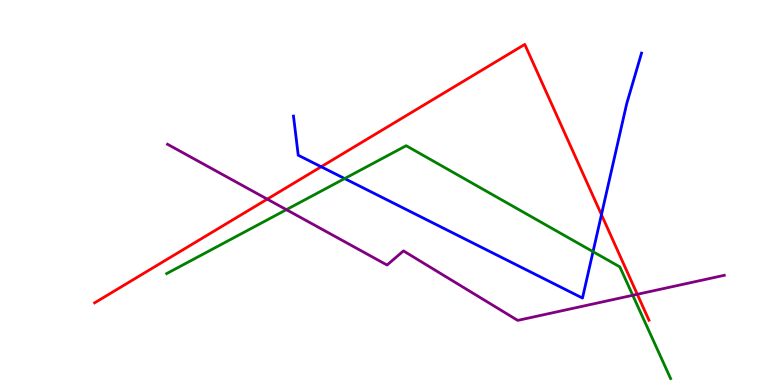[{'lines': ['blue', 'red'], 'intersections': [{'x': 4.14, 'y': 5.67}, {'x': 7.76, 'y': 4.42}]}, {'lines': ['green', 'red'], 'intersections': []}, {'lines': ['purple', 'red'], 'intersections': [{'x': 3.45, 'y': 4.83}, {'x': 8.22, 'y': 2.36}]}, {'lines': ['blue', 'green'], 'intersections': [{'x': 4.45, 'y': 5.36}, {'x': 7.65, 'y': 3.46}]}, {'lines': ['blue', 'purple'], 'intersections': []}, {'lines': ['green', 'purple'], 'intersections': [{'x': 3.7, 'y': 4.55}, {'x': 8.16, 'y': 2.33}]}]